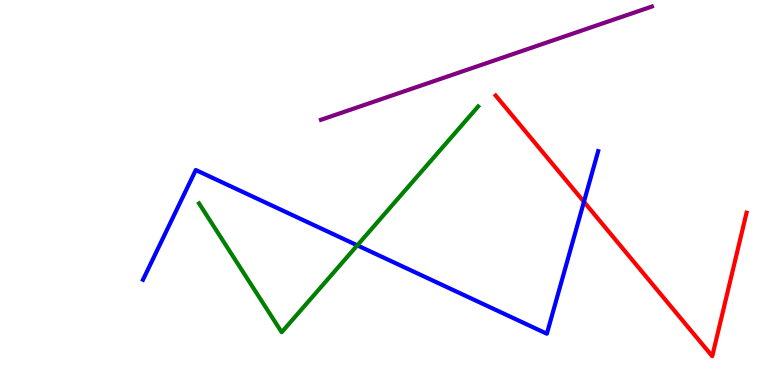[{'lines': ['blue', 'red'], 'intersections': [{'x': 7.53, 'y': 4.76}]}, {'lines': ['green', 'red'], 'intersections': []}, {'lines': ['purple', 'red'], 'intersections': []}, {'lines': ['blue', 'green'], 'intersections': [{'x': 4.61, 'y': 3.63}]}, {'lines': ['blue', 'purple'], 'intersections': []}, {'lines': ['green', 'purple'], 'intersections': []}]